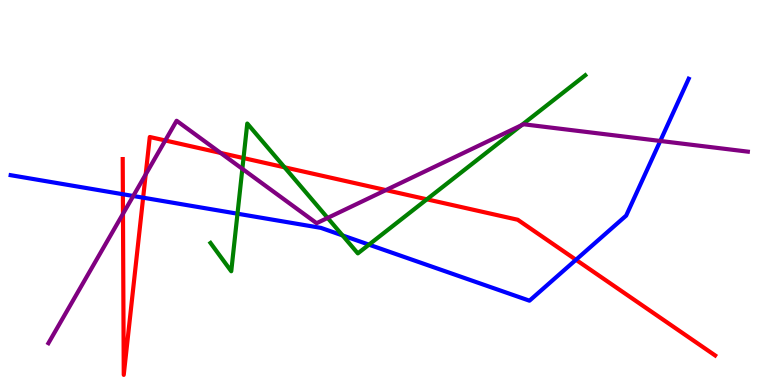[{'lines': ['blue', 'red'], 'intersections': [{'x': 1.59, 'y': 4.95}, {'x': 1.85, 'y': 4.87}, {'x': 7.43, 'y': 3.25}]}, {'lines': ['green', 'red'], 'intersections': [{'x': 3.14, 'y': 5.89}, {'x': 3.67, 'y': 5.65}, {'x': 5.51, 'y': 4.82}]}, {'lines': ['purple', 'red'], 'intersections': [{'x': 1.59, 'y': 4.45}, {'x': 1.88, 'y': 5.47}, {'x': 2.13, 'y': 6.35}, {'x': 2.85, 'y': 6.03}, {'x': 4.98, 'y': 5.06}]}, {'lines': ['blue', 'green'], 'intersections': [{'x': 3.06, 'y': 4.45}, {'x': 4.42, 'y': 3.89}, {'x': 4.76, 'y': 3.65}]}, {'lines': ['blue', 'purple'], 'intersections': [{'x': 1.72, 'y': 4.91}, {'x': 8.52, 'y': 6.34}]}, {'lines': ['green', 'purple'], 'intersections': [{'x': 3.13, 'y': 5.61}, {'x': 4.23, 'y': 4.34}, {'x': 6.73, 'y': 6.75}]}]